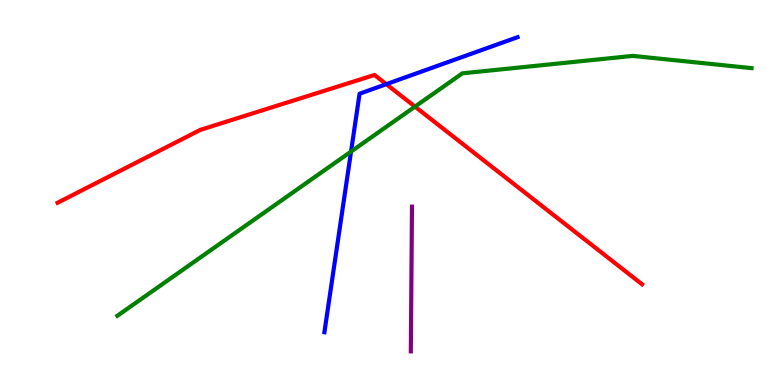[{'lines': ['blue', 'red'], 'intersections': [{'x': 4.98, 'y': 7.81}]}, {'lines': ['green', 'red'], 'intersections': [{'x': 5.35, 'y': 7.23}]}, {'lines': ['purple', 'red'], 'intersections': []}, {'lines': ['blue', 'green'], 'intersections': [{'x': 4.53, 'y': 6.06}]}, {'lines': ['blue', 'purple'], 'intersections': []}, {'lines': ['green', 'purple'], 'intersections': []}]